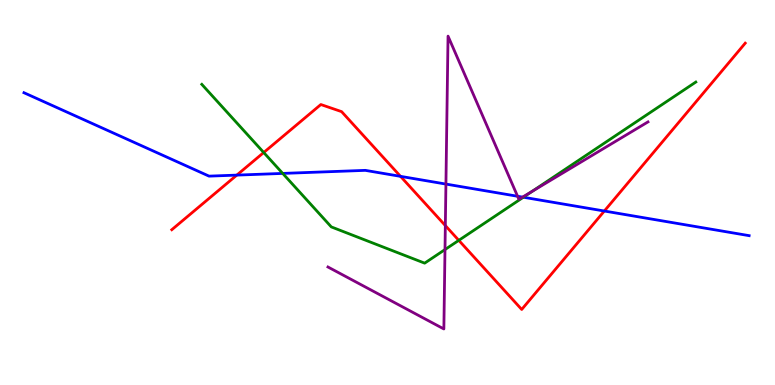[{'lines': ['blue', 'red'], 'intersections': [{'x': 3.06, 'y': 5.45}, {'x': 5.17, 'y': 5.42}, {'x': 7.8, 'y': 4.52}]}, {'lines': ['green', 'red'], 'intersections': [{'x': 3.4, 'y': 6.04}, {'x': 5.92, 'y': 3.76}]}, {'lines': ['purple', 'red'], 'intersections': [{'x': 5.75, 'y': 4.14}]}, {'lines': ['blue', 'green'], 'intersections': [{'x': 3.65, 'y': 5.5}, {'x': 6.75, 'y': 4.88}]}, {'lines': ['blue', 'purple'], 'intersections': [{'x': 5.75, 'y': 5.22}, {'x': 6.68, 'y': 4.9}, {'x': 6.74, 'y': 4.88}]}, {'lines': ['green', 'purple'], 'intersections': [{'x': 5.74, 'y': 3.52}, {'x': 6.87, 'y': 5.03}]}]